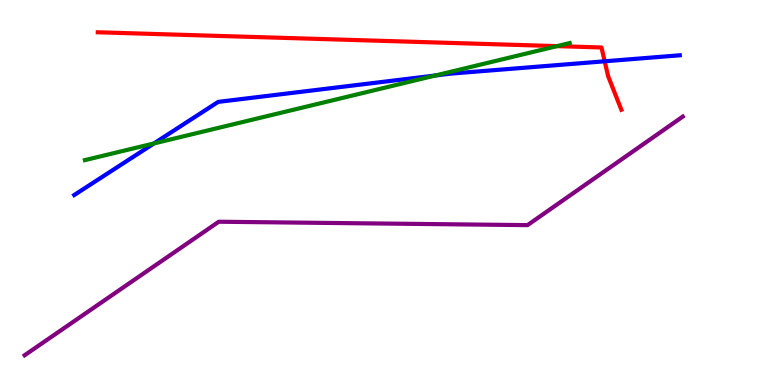[{'lines': ['blue', 'red'], 'intersections': [{'x': 7.8, 'y': 8.41}]}, {'lines': ['green', 'red'], 'intersections': [{'x': 7.19, 'y': 8.8}]}, {'lines': ['purple', 'red'], 'intersections': []}, {'lines': ['blue', 'green'], 'intersections': [{'x': 1.99, 'y': 6.27}, {'x': 5.62, 'y': 8.04}]}, {'lines': ['blue', 'purple'], 'intersections': []}, {'lines': ['green', 'purple'], 'intersections': []}]